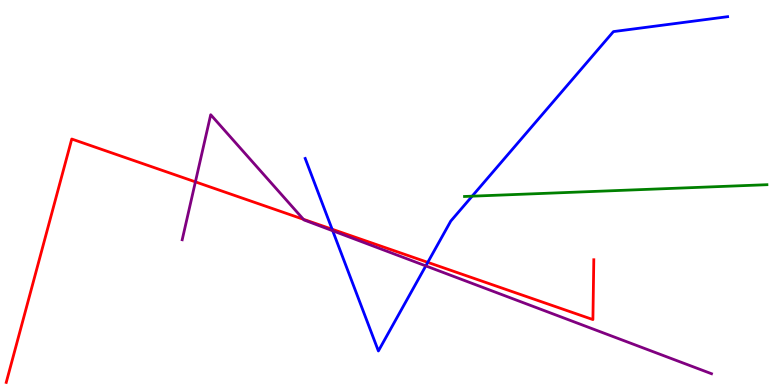[{'lines': ['blue', 'red'], 'intersections': [{'x': 4.29, 'y': 4.05}, {'x': 5.52, 'y': 3.19}]}, {'lines': ['green', 'red'], 'intersections': []}, {'lines': ['purple', 'red'], 'intersections': [{'x': 2.52, 'y': 5.28}, {'x': 3.91, 'y': 4.3}]}, {'lines': ['blue', 'green'], 'intersections': [{'x': 6.09, 'y': 4.9}]}, {'lines': ['blue', 'purple'], 'intersections': [{'x': 4.29, 'y': 4.01}, {'x': 5.49, 'y': 3.09}]}, {'lines': ['green', 'purple'], 'intersections': []}]